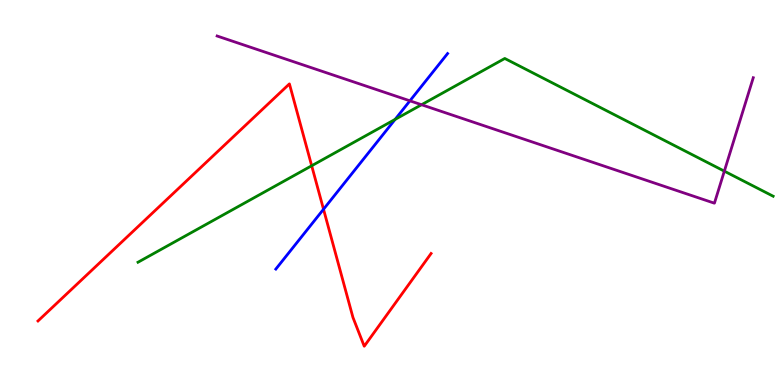[{'lines': ['blue', 'red'], 'intersections': [{'x': 4.17, 'y': 4.57}]}, {'lines': ['green', 'red'], 'intersections': [{'x': 4.02, 'y': 5.69}]}, {'lines': ['purple', 'red'], 'intersections': []}, {'lines': ['blue', 'green'], 'intersections': [{'x': 5.1, 'y': 6.9}]}, {'lines': ['blue', 'purple'], 'intersections': [{'x': 5.29, 'y': 7.38}]}, {'lines': ['green', 'purple'], 'intersections': [{'x': 5.44, 'y': 7.28}, {'x': 9.35, 'y': 5.55}]}]